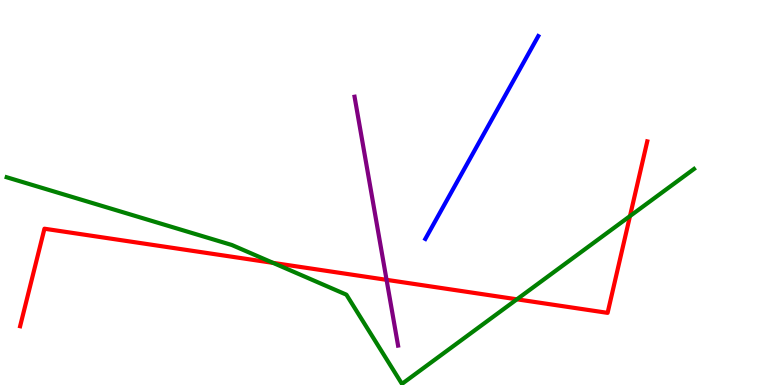[{'lines': ['blue', 'red'], 'intersections': []}, {'lines': ['green', 'red'], 'intersections': [{'x': 3.52, 'y': 3.17}, {'x': 6.67, 'y': 2.23}, {'x': 8.13, 'y': 4.39}]}, {'lines': ['purple', 'red'], 'intersections': [{'x': 4.99, 'y': 2.73}]}, {'lines': ['blue', 'green'], 'intersections': []}, {'lines': ['blue', 'purple'], 'intersections': []}, {'lines': ['green', 'purple'], 'intersections': []}]